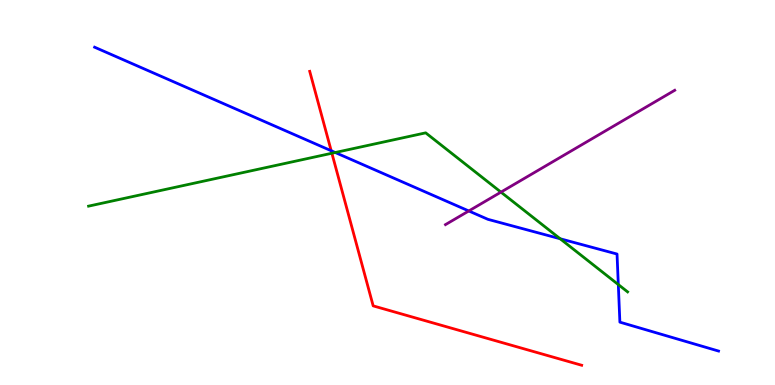[{'lines': ['blue', 'red'], 'intersections': [{'x': 4.27, 'y': 6.08}]}, {'lines': ['green', 'red'], 'intersections': [{'x': 4.28, 'y': 6.02}]}, {'lines': ['purple', 'red'], 'intersections': []}, {'lines': ['blue', 'green'], 'intersections': [{'x': 4.33, 'y': 6.04}, {'x': 7.23, 'y': 3.8}, {'x': 7.98, 'y': 2.61}]}, {'lines': ['blue', 'purple'], 'intersections': [{'x': 6.05, 'y': 4.52}]}, {'lines': ['green', 'purple'], 'intersections': [{'x': 6.46, 'y': 5.01}]}]